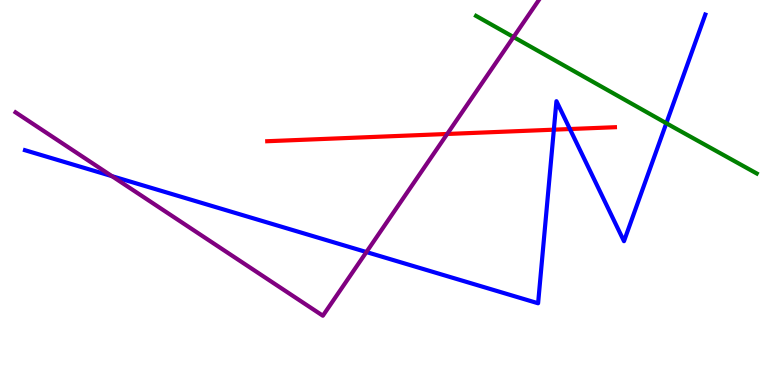[{'lines': ['blue', 'red'], 'intersections': [{'x': 7.15, 'y': 6.63}, {'x': 7.35, 'y': 6.65}]}, {'lines': ['green', 'red'], 'intersections': []}, {'lines': ['purple', 'red'], 'intersections': [{'x': 5.77, 'y': 6.52}]}, {'lines': ['blue', 'green'], 'intersections': [{'x': 8.6, 'y': 6.8}]}, {'lines': ['blue', 'purple'], 'intersections': [{'x': 1.44, 'y': 5.42}, {'x': 4.73, 'y': 3.45}]}, {'lines': ['green', 'purple'], 'intersections': [{'x': 6.63, 'y': 9.04}]}]